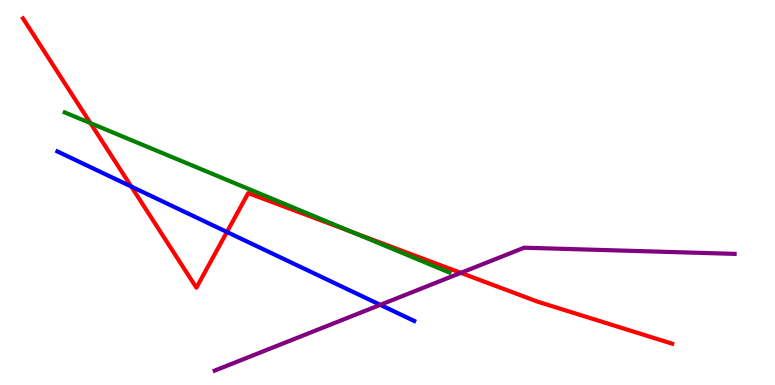[{'lines': ['blue', 'red'], 'intersections': [{'x': 1.69, 'y': 5.15}, {'x': 2.93, 'y': 3.97}]}, {'lines': ['green', 'red'], 'intersections': [{'x': 1.17, 'y': 6.8}, {'x': 4.56, 'y': 3.96}]}, {'lines': ['purple', 'red'], 'intersections': [{'x': 5.95, 'y': 2.91}]}, {'lines': ['blue', 'green'], 'intersections': []}, {'lines': ['blue', 'purple'], 'intersections': [{'x': 4.91, 'y': 2.08}]}, {'lines': ['green', 'purple'], 'intersections': []}]